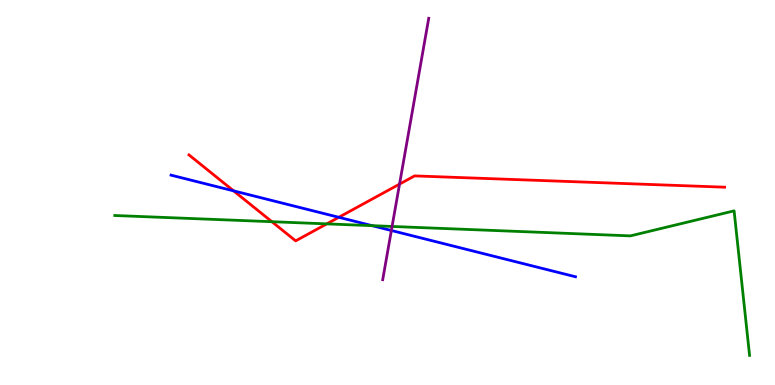[{'lines': ['blue', 'red'], 'intersections': [{'x': 3.01, 'y': 5.04}, {'x': 4.37, 'y': 4.36}]}, {'lines': ['green', 'red'], 'intersections': [{'x': 3.51, 'y': 4.24}, {'x': 4.22, 'y': 4.19}]}, {'lines': ['purple', 'red'], 'intersections': [{'x': 5.16, 'y': 5.22}]}, {'lines': ['blue', 'green'], 'intersections': [{'x': 4.8, 'y': 4.14}]}, {'lines': ['blue', 'purple'], 'intersections': [{'x': 5.05, 'y': 4.01}]}, {'lines': ['green', 'purple'], 'intersections': [{'x': 5.06, 'y': 4.12}]}]